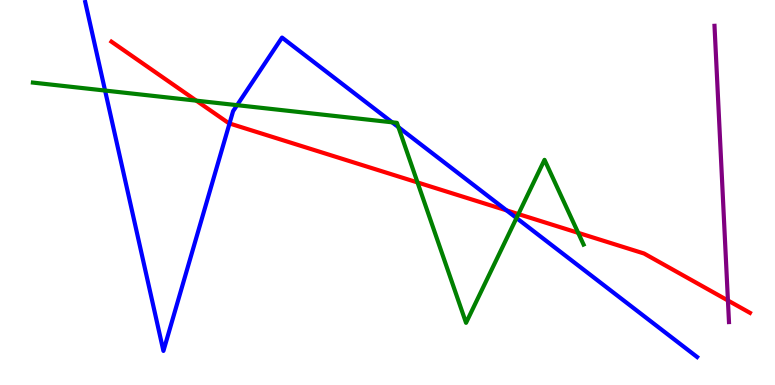[{'lines': ['blue', 'red'], 'intersections': [{'x': 2.96, 'y': 6.79}, {'x': 6.54, 'y': 4.54}]}, {'lines': ['green', 'red'], 'intersections': [{'x': 2.53, 'y': 7.39}, {'x': 5.39, 'y': 5.26}, {'x': 6.69, 'y': 4.44}, {'x': 7.46, 'y': 3.95}]}, {'lines': ['purple', 'red'], 'intersections': [{'x': 9.39, 'y': 2.2}]}, {'lines': ['blue', 'green'], 'intersections': [{'x': 1.36, 'y': 7.65}, {'x': 3.06, 'y': 7.27}, {'x': 5.06, 'y': 6.82}, {'x': 5.14, 'y': 6.7}, {'x': 6.66, 'y': 4.34}]}, {'lines': ['blue', 'purple'], 'intersections': []}, {'lines': ['green', 'purple'], 'intersections': []}]